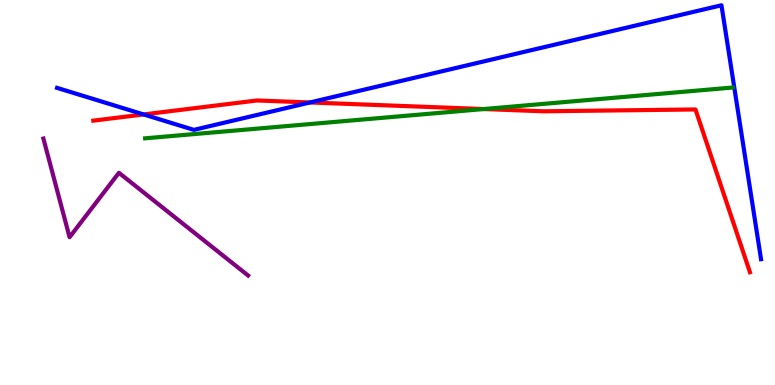[{'lines': ['blue', 'red'], 'intersections': [{'x': 1.85, 'y': 7.03}, {'x': 4.0, 'y': 7.34}]}, {'lines': ['green', 'red'], 'intersections': [{'x': 6.24, 'y': 7.17}]}, {'lines': ['purple', 'red'], 'intersections': []}, {'lines': ['blue', 'green'], 'intersections': []}, {'lines': ['blue', 'purple'], 'intersections': []}, {'lines': ['green', 'purple'], 'intersections': []}]